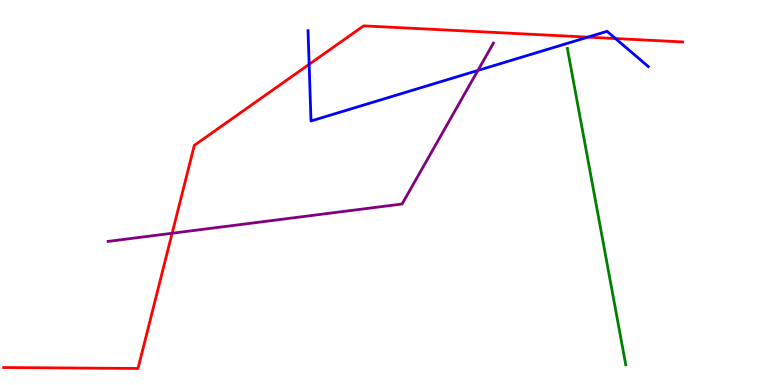[{'lines': ['blue', 'red'], 'intersections': [{'x': 3.99, 'y': 8.33}, {'x': 7.59, 'y': 9.04}, {'x': 7.94, 'y': 9.0}]}, {'lines': ['green', 'red'], 'intersections': []}, {'lines': ['purple', 'red'], 'intersections': [{'x': 2.22, 'y': 3.94}]}, {'lines': ['blue', 'green'], 'intersections': []}, {'lines': ['blue', 'purple'], 'intersections': [{'x': 6.17, 'y': 8.17}]}, {'lines': ['green', 'purple'], 'intersections': []}]